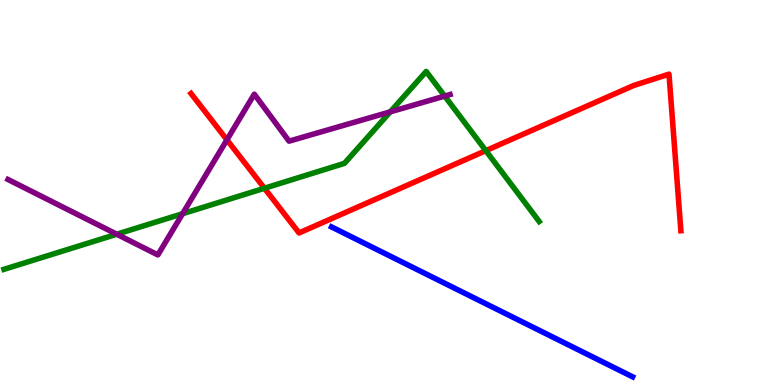[{'lines': ['blue', 'red'], 'intersections': []}, {'lines': ['green', 'red'], 'intersections': [{'x': 3.41, 'y': 5.11}, {'x': 6.27, 'y': 6.09}]}, {'lines': ['purple', 'red'], 'intersections': [{'x': 2.93, 'y': 6.37}]}, {'lines': ['blue', 'green'], 'intersections': []}, {'lines': ['blue', 'purple'], 'intersections': []}, {'lines': ['green', 'purple'], 'intersections': [{'x': 1.51, 'y': 3.92}, {'x': 2.36, 'y': 4.45}, {'x': 5.04, 'y': 7.09}, {'x': 5.74, 'y': 7.5}]}]